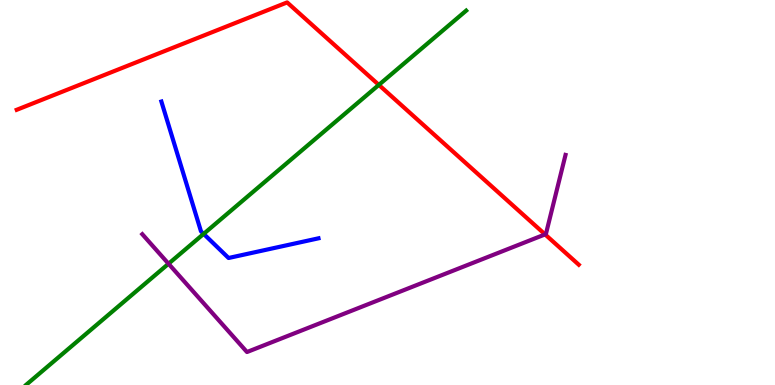[{'lines': ['blue', 'red'], 'intersections': []}, {'lines': ['green', 'red'], 'intersections': [{'x': 4.89, 'y': 7.79}]}, {'lines': ['purple', 'red'], 'intersections': [{'x': 7.03, 'y': 3.91}]}, {'lines': ['blue', 'green'], 'intersections': [{'x': 2.63, 'y': 3.93}]}, {'lines': ['blue', 'purple'], 'intersections': []}, {'lines': ['green', 'purple'], 'intersections': [{'x': 2.17, 'y': 3.15}]}]